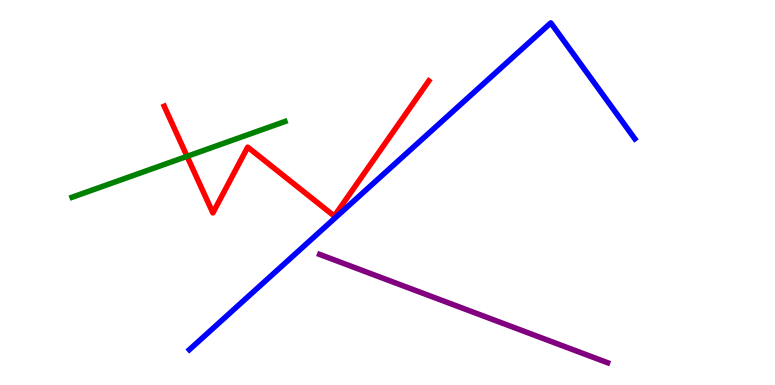[{'lines': ['blue', 'red'], 'intersections': []}, {'lines': ['green', 'red'], 'intersections': [{'x': 2.41, 'y': 5.94}]}, {'lines': ['purple', 'red'], 'intersections': []}, {'lines': ['blue', 'green'], 'intersections': []}, {'lines': ['blue', 'purple'], 'intersections': []}, {'lines': ['green', 'purple'], 'intersections': []}]